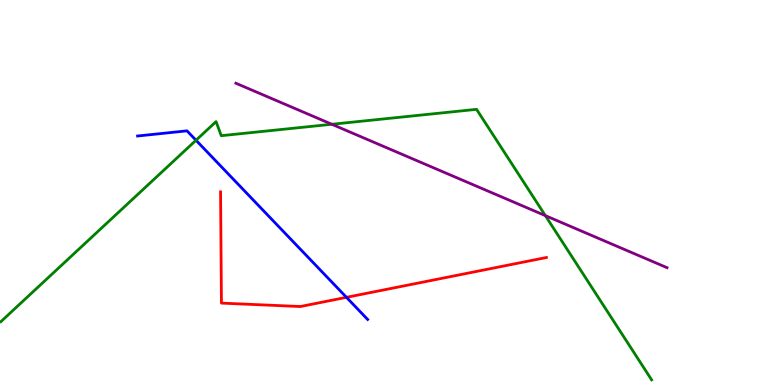[{'lines': ['blue', 'red'], 'intersections': [{'x': 4.47, 'y': 2.28}]}, {'lines': ['green', 'red'], 'intersections': []}, {'lines': ['purple', 'red'], 'intersections': []}, {'lines': ['blue', 'green'], 'intersections': [{'x': 2.53, 'y': 6.36}]}, {'lines': ['blue', 'purple'], 'intersections': []}, {'lines': ['green', 'purple'], 'intersections': [{'x': 4.28, 'y': 6.77}, {'x': 7.04, 'y': 4.4}]}]